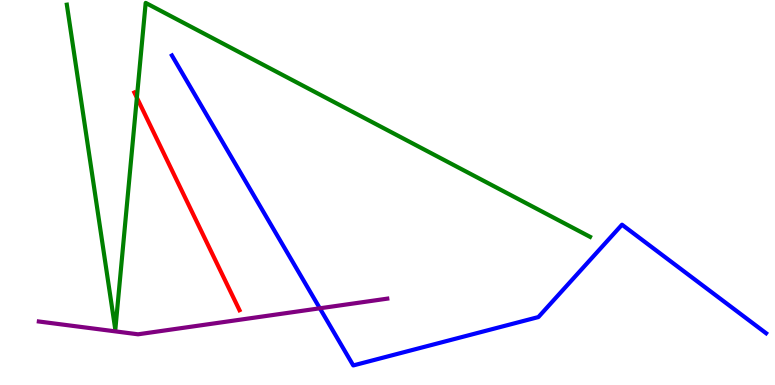[{'lines': ['blue', 'red'], 'intersections': []}, {'lines': ['green', 'red'], 'intersections': [{'x': 1.77, 'y': 7.46}]}, {'lines': ['purple', 'red'], 'intersections': []}, {'lines': ['blue', 'green'], 'intersections': []}, {'lines': ['blue', 'purple'], 'intersections': [{'x': 4.13, 'y': 1.99}]}, {'lines': ['green', 'purple'], 'intersections': []}]